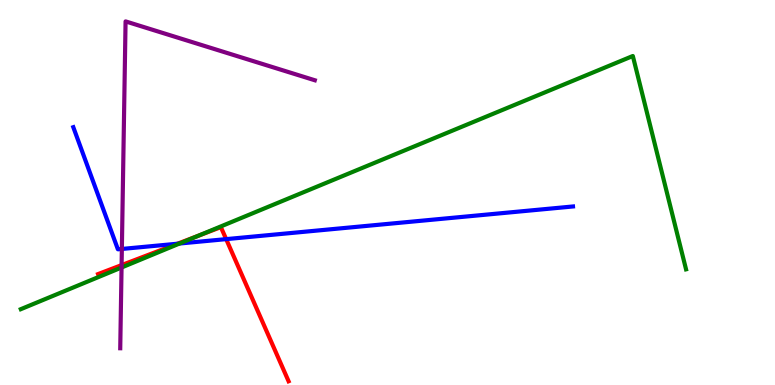[{'lines': ['blue', 'red'], 'intersections': [{'x': 2.29, 'y': 3.67}, {'x': 2.92, 'y': 3.79}]}, {'lines': ['green', 'red'], 'intersections': [{'x': 2.55, 'y': 3.87}]}, {'lines': ['purple', 'red'], 'intersections': [{'x': 1.57, 'y': 3.11}]}, {'lines': ['blue', 'green'], 'intersections': [{'x': 2.32, 'y': 3.67}]}, {'lines': ['blue', 'purple'], 'intersections': [{'x': 1.57, 'y': 3.53}]}, {'lines': ['green', 'purple'], 'intersections': [{'x': 1.57, 'y': 3.05}]}]